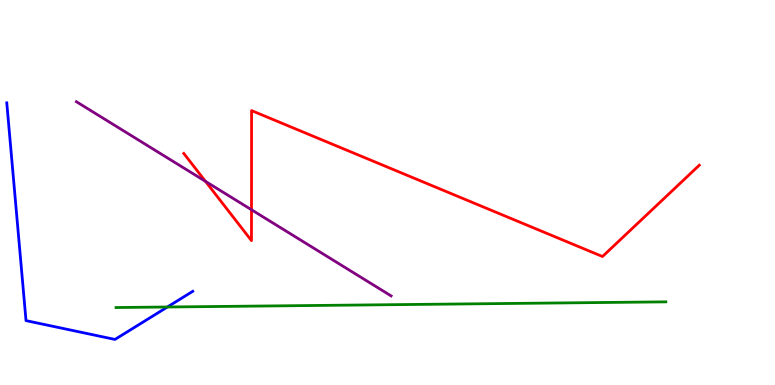[{'lines': ['blue', 'red'], 'intersections': []}, {'lines': ['green', 'red'], 'intersections': []}, {'lines': ['purple', 'red'], 'intersections': [{'x': 2.65, 'y': 5.29}, {'x': 3.25, 'y': 4.55}]}, {'lines': ['blue', 'green'], 'intersections': [{'x': 2.16, 'y': 2.03}]}, {'lines': ['blue', 'purple'], 'intersections': []}, {'lines': ['green', 'purple'], 'intersections': []}]